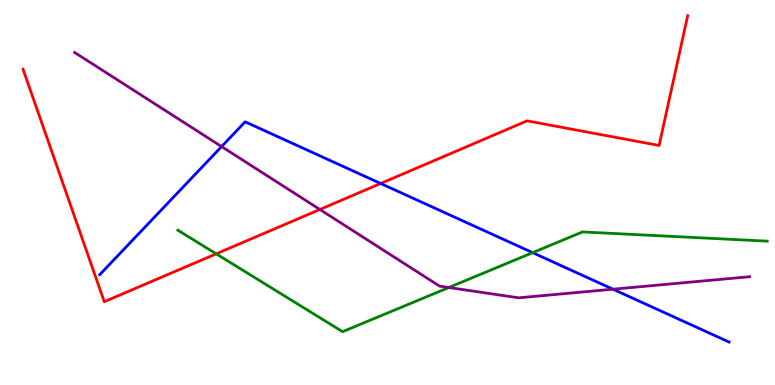[{'lines': ['blue', 'red'], 'intersections': [{'x': 4.91, 'y': 5.23}]}, {'lines': ['green', 'red'], 'intersections': [{'x': 2.79, 'y': 3.41}]}, {'lines': ['purple', 'red'], 'intersections': [{'x': 4.13, 'y': 4.56}]}, {'lines': ['blue', 'green'], 'intersections': [{'x': 6.87, 'y': 3.44}]}, {'lines': ['blue', 'purple'], 'intersections': [{'x': 2.86, 'y': 6.19}, {'x': 7.91, 'y': 2.49}]}, {'lines': ['green', 'purple'], 'intersections': [{'x': 5.79, 'y': 2.53}]}]